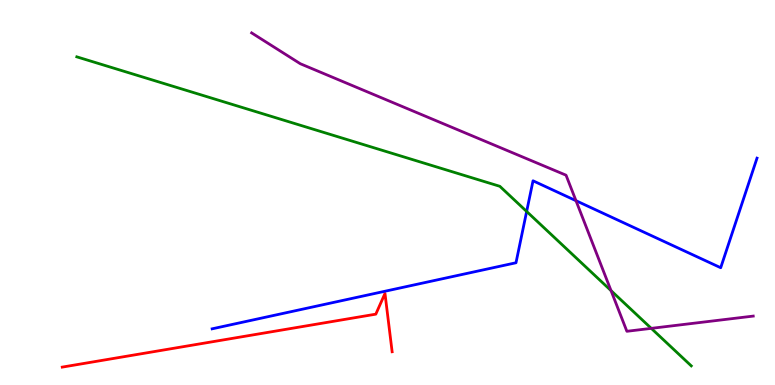[{'lines': ['blue', 'red'], 'intersections': []}, {'lines': ['green', 'red'], 'intersections': []}, {'lines': ['purple', 'red'], 'intersections': []}, {'lines': ['blue', 'green'], 'intersections': [{'x': 6.8, 'y': 4.51}]}, {'lines': ['blue', 'purple'], 'intersections': [{'x': 7.43, 'y': 4.79}]}, {'lines': ['green', 'purple'], 'intersections': [{'x': 7.88, 'y': 2.45}, {'x': 8.4, 'y': 1.47}]}]